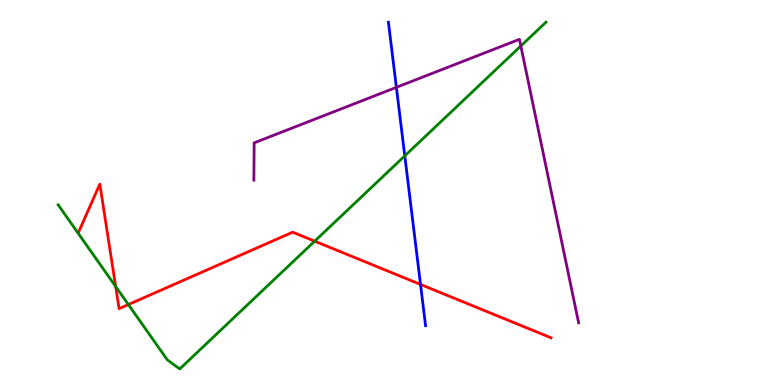[{'lines': ['blue', 'red'], 'intersections': [{'x': 5.43, 'y': 2.61}]}, {'lines': ['green', 'red'], 'intersections': [{'x': 1.49, 'y': 2.56}, {'x': 1.66, 'y': 2.09}, {'x': 4.06, 'y': 3.74}]}, {'lines': ['purple', 'red'], 'intersections': []}, {'lines': ['blue', 'green'], 'intersections': [{'x': 5.22, 'y': 5.95}]}, {'lines': ['blue', 'purple'], 'intersections': [{'x': 5.11, 'y': 7.73}]}, {'lines': ['green', 'purple'], 'intersections': [{'x': 6.72, 'y': 8.81}]}]